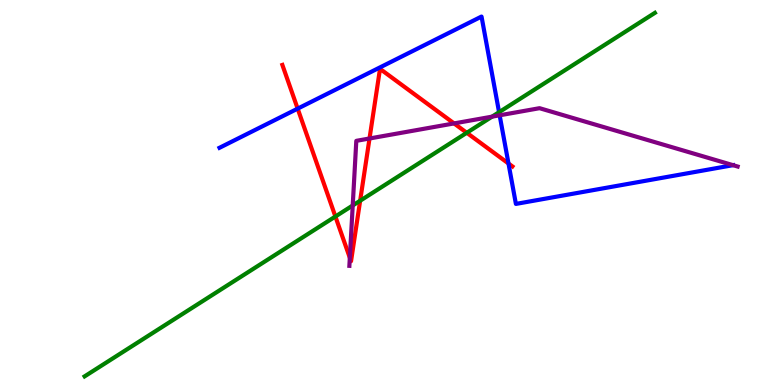[{'lines': ['blue', 'red'], 'intersections': [{'x': 3.84, 'y': 7.18}, {'x': 6.56, 'y': 5.75}]}, {'lines': ['green', 'red'], 'intersections': [{'x': 4.33, 'y': 4.38}, {'x': 4.65, 'y': 4.79}, {'x': 6.02, 'y': 6.55}]}, {'lines': ['purple', 'red'], 'intersections': [{'x': 4.51, 'y': 3.3}, {'x': 4.77, 'y': 6.4}, {'x': 5.86, 'y': 6.79}]}, {'lines': ['blue', 'green'], 'intersections': [{'x': 6.44, 'y': 7.09}]}, {'lines': ['blue', 'purple'], 'intersections': [{'x': 6.45, 'y': 7.01}, {'x': 9.46, 'y': 5.71}]}, {'lines': ['green', 'purple'], 'intersections': [{'x': 4.55, 'y': 4.66}, {'x': 6.35, 'y': 6.97}]}]